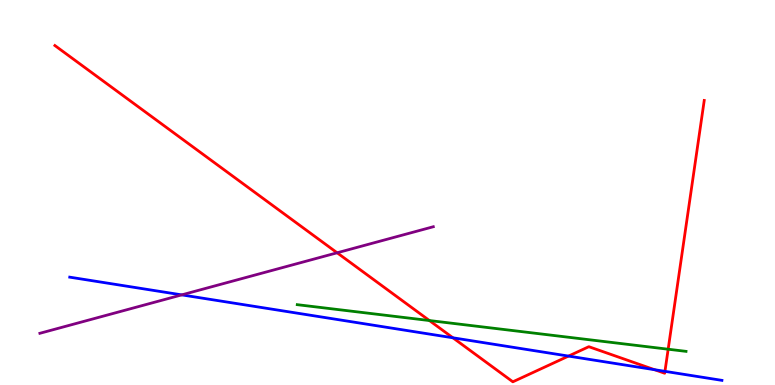[{'lines': ['blue', 'red'], 'intersections': [{'x': 5.84, 'y': 1.23}, {'x': 7.34, 'y': 0.751}, {'x': 8.45, 'y': 0.397}, {'x': 8.58, 'y': 0.355}]}, {'lines': ['green', 'red'], 'intersections': [{'x': 5.54, 'y': 1.67}, {'x': 8.62, 'y': 0.929}]}, {'lines': ['purple', 'red'], 'intersections': [{'x': 4.35, 'y': 3.43}]}, {'lines': ['blue', 'green'], 'intersections': []}, {'lines': ['blue', 'purple'], 'intersections': [{'x': 2.34, 'y': 2.34}]}, {'lines': ['green', 'purple'], 'intersections': []}]